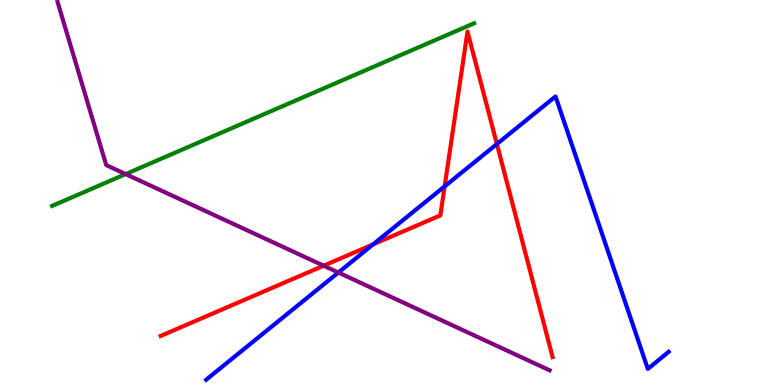[{'lines': ['blue', 'red'], 'intersections': [{'x': 4.81, 'y': 3.65}, {'x': 5.74, 'y': 5.16}, {'x': 6.41, 'y': 6.26}]}, {'lines': ['green', 'red'], 'intersections': []}, {'lines': ['purple', 'red'], 'intersections': [{'x': 4.18, 'y': 3.1}]}, {'lines': ['blue', 'green'], 'intersections': []}, {'lines': ['blue', 'purple'], 'intersections': [{'x': 4.37, 'y': 2.92}]}, {'lines': ['green', 'purple'], 'intersections': [{'x': 1.62, 'y': 5.48}]}]